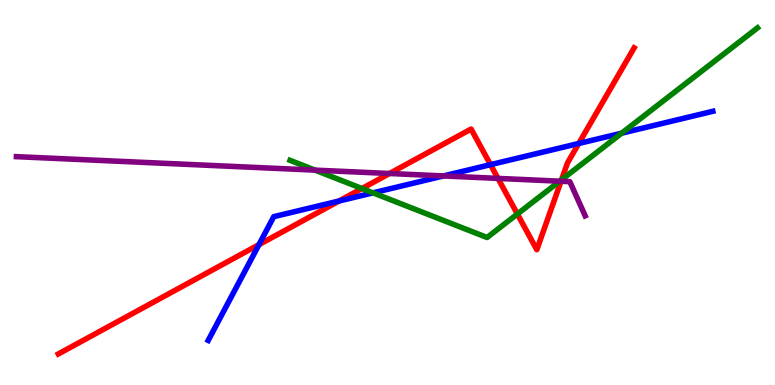[{'lines': ['blue', 'red'], 'intersections': [{'x': 3.34, 'y': 3.65}, {'x': 4.37, 'y': 4.78}, {'x': 6.33, 'y': 5.72}, {'x': 7.47, 'y': 6.27}]}, {'lines': ['green', 'red'], 'intersections': [{'x': 4.67, 'y': 5.1}, {'x': 6.68, 'y': 4.44}, {'x': 7.25, 'y': 5.33}]}, {'lines': ['purple', 'red'], 'intersections': [{'x': 5.03, 'y': 5.49}, {'x': 6.43, 'y': 5.37}, {'x': 7.24, 'y': 5.29}]}, {'lines': ['blue', 'green'], 'intersections': [{'x': 4.81, 'y': 4.99}, {'x': 8.02, 'y': 6.54}]}, {'lines': ['blue', 'purple'], 'intersections': [{'x': 5.72, 'y': 5.43}]}, {'lines': ['green', 'purple'], 'intersections': [{'x': 4.07, 'y': 5.58}, {'x': 7.22, 'y': 5.29}]}]